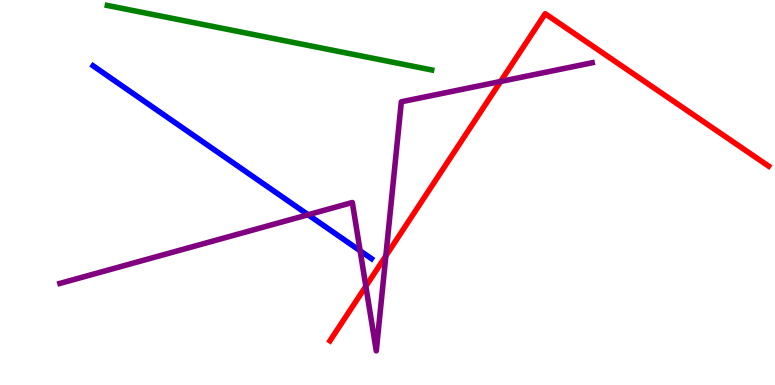[{'lines': ['blue', 'red'], 'intersections': []}, {'lines': ['green', 'red'], 'intersections': []}, {'lines': ['purple', 'red'], 'intersections': [{'x': 4.72, 'y': 2.56}, {'x': 4.98, 'y': 3.35}, {'x': 6.46, 'y': 7.88}]}, {'lines': ['blue', 'green'], 'intersections': []}, {'lines': ['blue', 'purple'], 'intersections': [{'x': 3.98, 'y': 4.42}, {'x': 4.65, 'y': 3.49}]}, {'lines': ['green', 'purple'], 'intersections': []}]